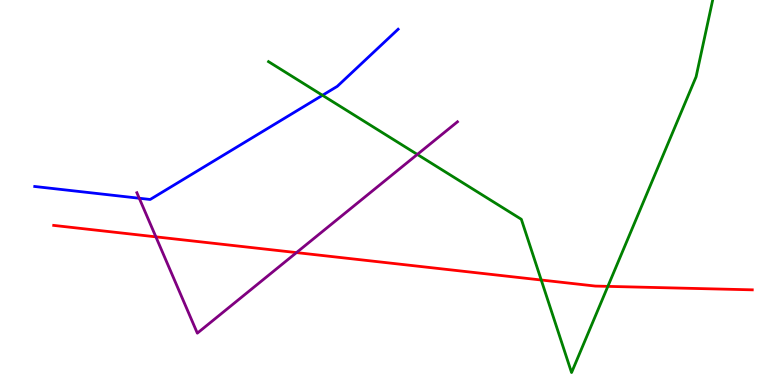[{'lines': ['blue', 'red'], 'intersections': []}, {'lines': ['green', 'red'], 'intersections': [{'x': 6.98, 'y': 2.73}, {'x': 7.84, 'y': 2.56}]}, {'lines': ['purple', 'red'], 'intersections': [{'x': 2.01, 'y': 3.85}, {'x': 3.83, 'y': 3.44}]}, {'lines': ['blue', 'green'], 'intersections': [{'x': 4.16, 'y': 7.52}]}, {'lines': ['blue', 'purple'], 'intersections': [{'x': 1.8, 'y': 4.85}]}, {'lines': ['green', 'purple'], 'intersections': [{'x': 5.38, 'y': 5.99}]}]